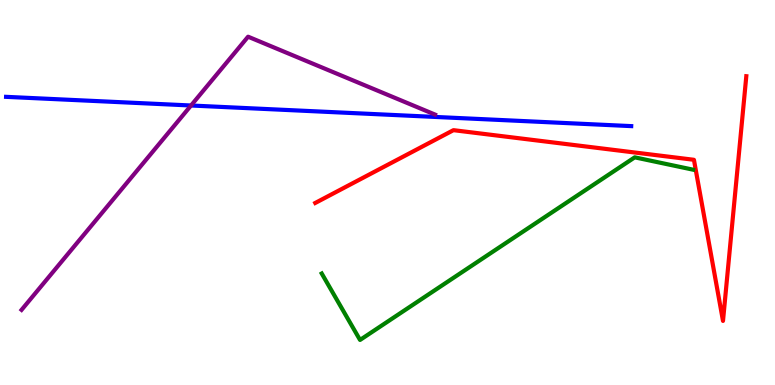[{'lines': ['blue', 'red'], 'intersections': []}, {'lines': ['green', 'red'], 'intersections': []}, {'lines': ['purple', 'red'], 'intersections': []}, {'lines': ['blue', 'green'], 'intersections': []}, {'lines': ['blue', 'purple'], 'intersections': [{'x': 2.46, 'y': 7.26}]}, {'lines': ['green', 'purple'], 'intersections': []}]